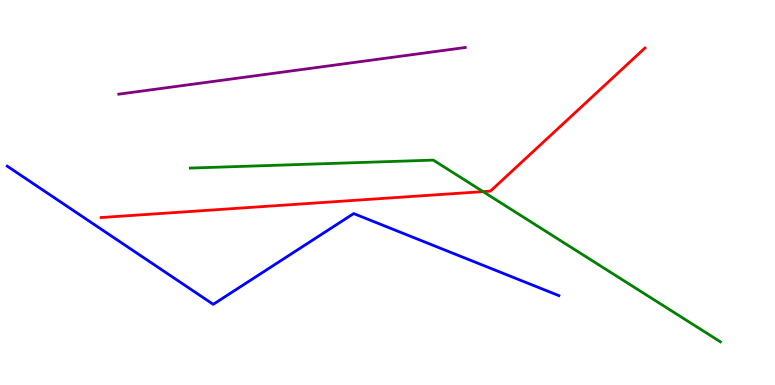[{'lines': ['blue', 'red'], 'intersections': []}, {'lines': ['green', 'red'], 'intersections': [{'x': 6.23, 'y': 5.02}]}, {'lines': ['purple', 'red'], 'intersections': []}, {'lines': ['blue', 'green'], 'intersections': []}, {'lines': ['blue', 'purple'], 'intersections': []}, {'lines': ['green', 'purple'], 'intersections': []}]